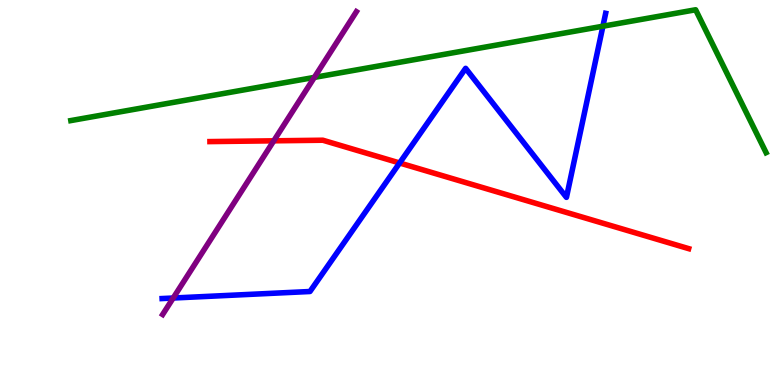[{'lines': ['blue', 'red'], 'intersections': [{'x': 5.16, 'y': 5.77}]}, {'lines': ['green', 'red'], 'intersections': []}, {'lines': ['purple', 'red'], 'intersections': [{'x': 3.53, 'y': 6.34}]}, {'lines': ['blue', 'green'], 'intersections': [{'x': 7.78, 'y': 9.32}]}, {'lines': ['blue', 'purple'], 'intersections': [{'x': 2.23, 'y': 2.26}]}, {'lines': ['green', 'purple'], 'intersections': [{'x': 4.06, 'y': 7.99}]}]